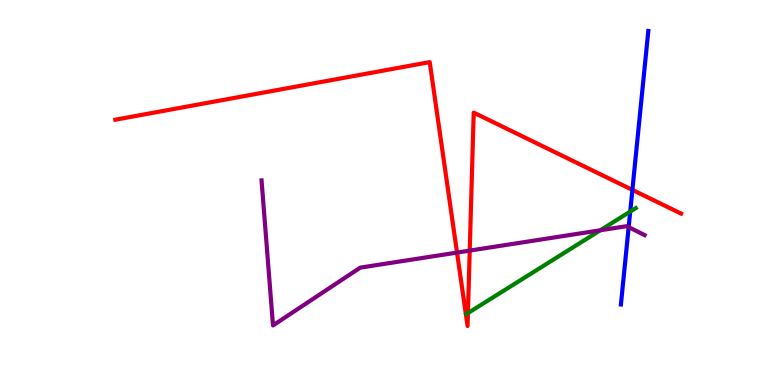[{'lines': ['blue', 'red'], 'intersections': [{'x': 8.16, 'y': 5.07}]}, {'lines': ['green', 'red'], 'intersections': [{'x': 6.04, 'y': 1.87}]}, {'lines': ['purple', 'red'], 'intersections': [{'x': 5.9, 'y': 3.44}, {'x': 6.06, 'y': 3.49}]}, {'lines': ['blue', 'green'], 'intersections': [{'x': 8.13, 'y': 4.5}]}, {'lines': ['blue', 'purple'], 'intersections': [{'x': 8.11, 'y': 4.1}]}, {'lines': ['green', 'purple'], 'intersections': [{'x': 7.75, 'y': 4.02}]}]